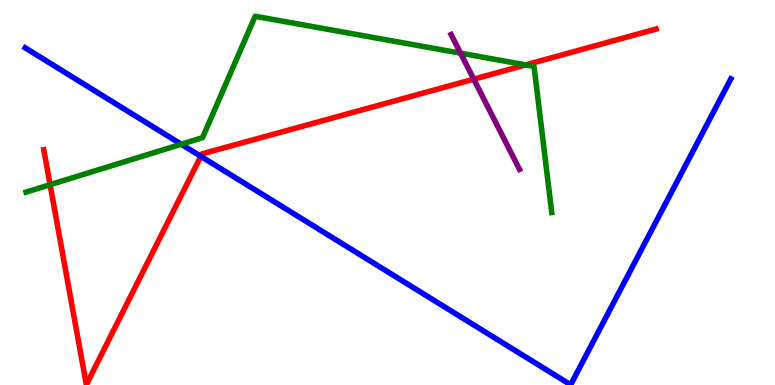[{'lines': ['blue', 'red'], 'intersections': [{'x': 2.59, 'y': 5.94}]}, {'lines': ['green', 'red'], 'intersections': [{'x': 0.646, 'y': 5.2}, {'x': 6.78, 'y': 8.31}]}, {'lines': ['purple', 'red'], 'intersections': [{'x': 6.11, 'y': 7.94}]}, {'lines': ['blue', 'green'], 'intersections': [{'x': 2.34, 'y': 6.25}]}, {'lines': ['blue', 'purple'], 'intersections': []}, {'lines': ['green', 'purple'], 'intersections': [{'x': 5.94, 'y': 8.62}]}]